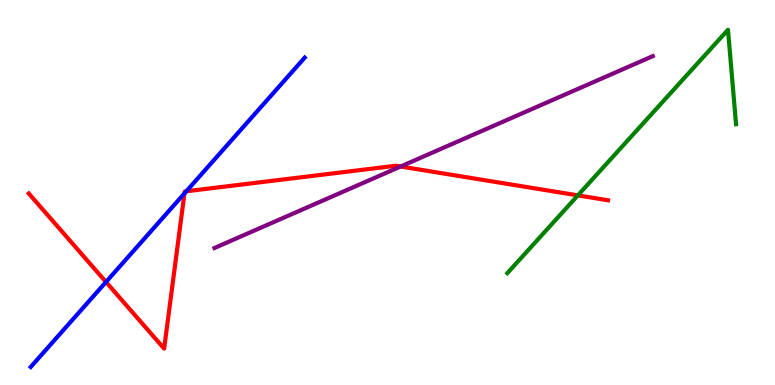[{'lines': ['blue', 'red'], 'intersections': [{'x': 1.37, 'y': 2.68}, {'x': 2.38, 'y': 4.98}, {'x': 2.4, 'y': 5.03}]}, {'lines': ['green', 'red'], 'intersections': [{'x': 7.46, 'y': 4.93}]}, {'lines': ['purple', 'red'], 'intersections': [{'x': 5.17, 'y': 5.68}]}, {'lines': ['blue', 'green'], 'intersections': []}, {'lines': ['blue', 'purple'], 'intersections': []}, {'lines': ['green', 'purple'], 'intersections': []}]